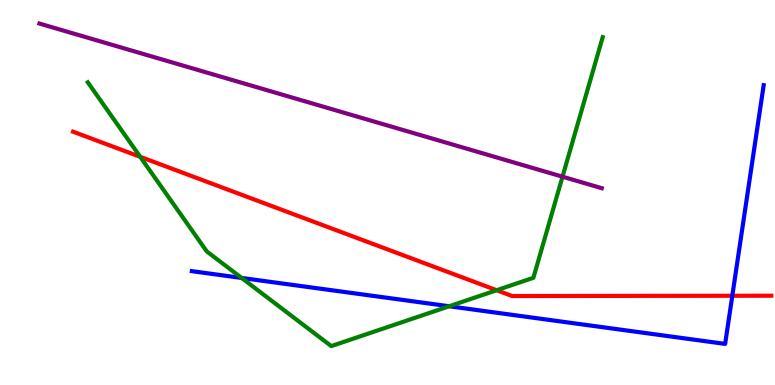[{'lines': ['blue', 'red'], 'intersections': [{'x': 9.45, 'y': 2.32}]}, {'lines': ['green', 'red'], 'intersections': [{'x': 1.81, 'y': 5.93}, {'x': 6.41, 'y': 2.46}]}, {'lines': ['purple', 'red'], 'intersections': []}, {'lines': ['blue', 'green'], 'intersections': [{'x': 3.12, 'y': 2.78}, {'x': 5.8, 'y': 2.05}]}, {'lines': ['blue', 'purple'], 'intersections': []}, {'lines': ['green', 'purple'], 'intersections': [{'x': 7.26, 'y': 5.41}]}]